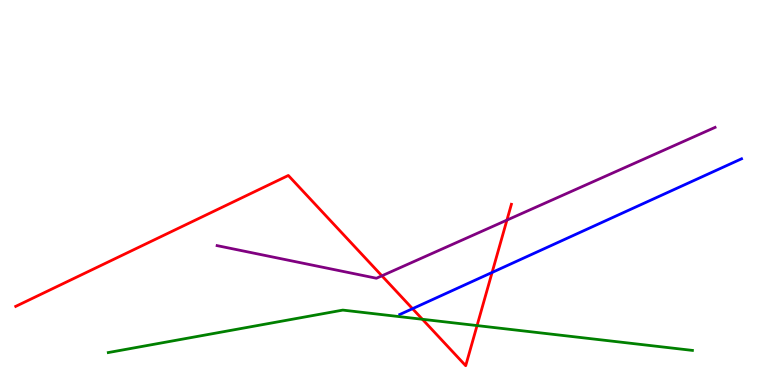[{'lines': ['blue', 'red'], 'intersections': [{'x': 5.32, 'y': 1.98}, {'x': 6.35, 'y': 2.92}]}, {'lines': ['green', 'red'], 'intersections': [{'x': 5.45, 'y': 1.71}, {'x': 6.16, 'y': 1.54}]}, {'lines': ['purple', 'red'], 'intersections': [{'x': 4.93, 'y': 2.84}, {'x': 6.54, 'y': 4.28}]}, {'lines': ['blue', 'green'], 'intersections': []}, {'lines': ['blue', 'purple'], 'intersections': []}, {'lines': ['green', 'purple'], 'intersections': []}]